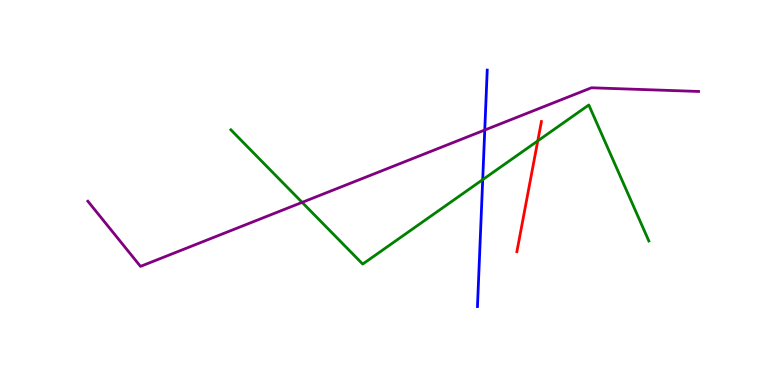[{'lines': ['blue', 'red'], 'intersections': []}, {'lines': ['green', 'red'], 'intersections': [{'x': 6.94, 'y': 6.34}]}, {'lines': ['purple', 'red'], 'intersections': []}, {'lines': ['blue', 'green'], 'intersections': [{'x': 6.23, 'y': 5.33}]}, {'lines': ['blue', 'purple'], 'intersections': [{'x': 6.25, 'y': 6.62}]}, {'lines': ['green', 'purple'], 'intersections': [{'x': 3.9, 'y': 4.74}]}]